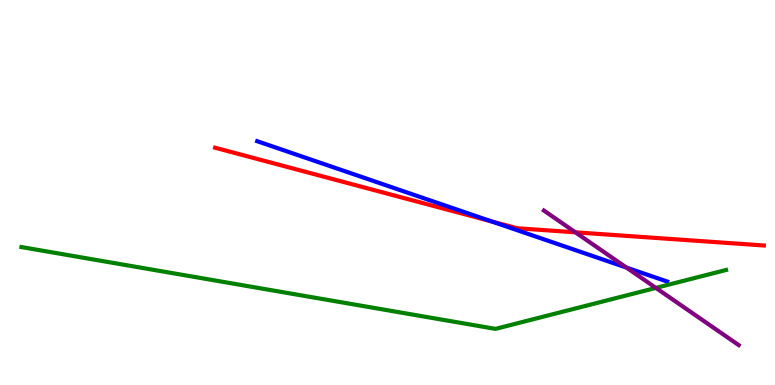[{'lines': ['blue', 'red'], 'intersections': [{'x': 6.34, 'y': 4.25}]}, {'lines': ['green', 'red'], 'intersections': []}, {'lines': ['purple', 'red'], 'intersections': [{'x': 7.42, 'y': 3.97}]}, {'lines': ['blue', 'green'], 'intersections': []}, {'lines': ['blue', 'purple'], 'intersections': [{'x': 8.08, 'y': 3.05}]}, {'lines': ['green', 'purple'], 'intersections': [{'x': 8.46, 'y': 2.52}]}]